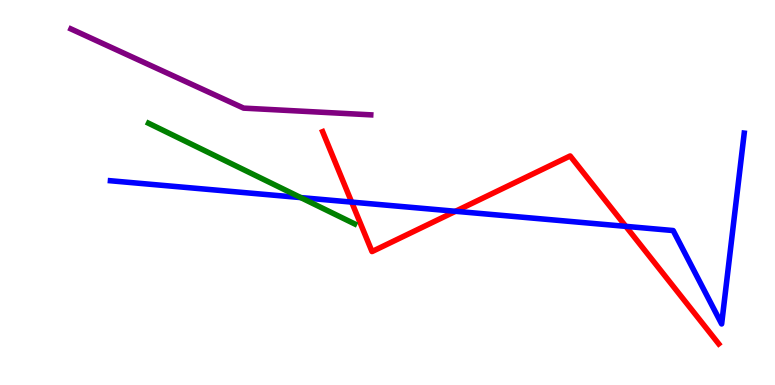[{'lines': ['blue', 'red'], 'intersections': [{'x': 4.54, 'y': 4.75}, {'x': 5.88, 'y': 4.51}, {'x': 8.08, 'y': 4.12}]}, {'lines': ['green', 'red'], 'intersections': []}, {'lines': ['purple', 'red'], 'intersections': []}, {'lines': ['blue', 'green'], 'intersections': [{'x': 3.88, 'y': 4.87}]}, {'lines': ['blue', 'purple'], 'intersections': []}, {'lines': ['green', 'purple'], 'intersections': []}]